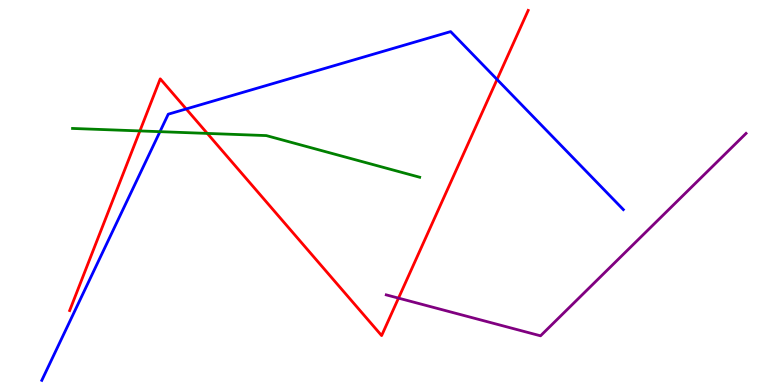[{'lines': ['blue', 'red'], 'intersections': [{'x': 2.4, 'y': 7.17}, {'x': 6.41, 'y': 7.94}]}, {'lines': ['green', 'red'], 'intersections': [{'x': 1.81, 'y': 6.6}, {'x': 2.67, 'y': 6.53}]}, {'lines': ['purple', 'red'], 'intersections': [{'x': 5.14, 'y': 2.26}]}, {'lines': ['blue', 'green'], 'intersections': [{'x': 2.06, 'y': 6.58}]}, {'lines': ['blue', 'purple'], 'intersections': []}, {'lines': ['green', 'purple'], 'intersections': []}]